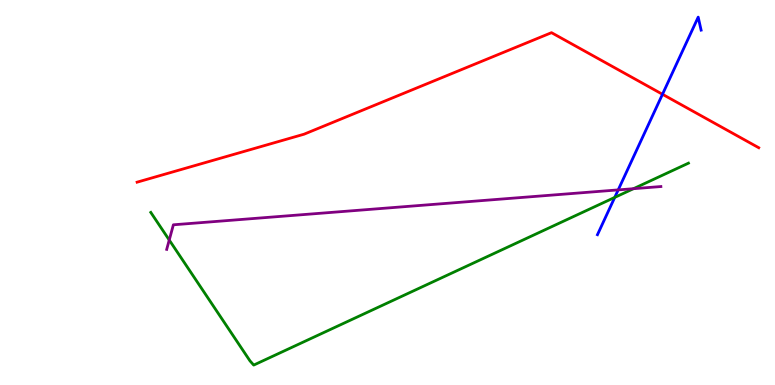[{'lines': ['blue', 'red'], 'intersections': [{'x': 8.55, 'y': 7.55}]}, {'lines': ['green', 'red'], 'intersections': []}, {'lines': ['purple', 'red'], 'intersections': []}, {'lines': ['blue', 'green'], 'intersections': [{'x': 7.93, 'y': 4.87}]}, {'lines': ['blue', 'purple'], 'intersections': [{'x': 7.98, 'y': 5.07}]}, {'lines': ['green', 'purple'], 'intersections': [{'x': 2.18, 'y': 3.77}, {'x': 8.17, 'y': 5.1}]}]